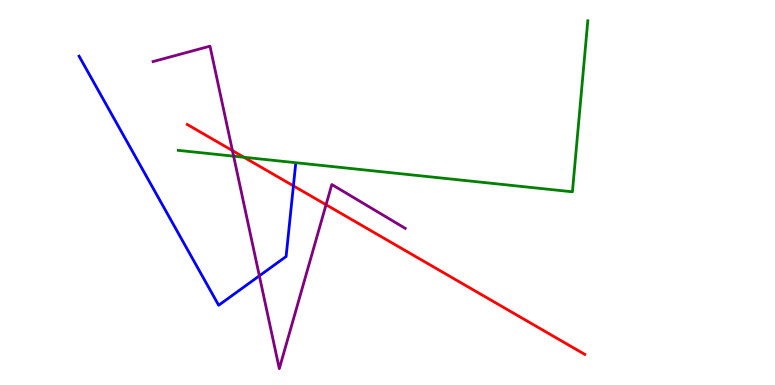[{'lines': ['blue', 'red'], 'intersections': [{'x': 3.79, 'y': 5.17}]}, {'lines': ['green', 'red'], 'intersections': [{'x': 3.15, 'y': 5.92}]}, {'lines': ['purple', 'red'], 'intersections': [{'x': 3.0, 'y': 6.09}, {'x': 4.21, 'y': 4.68}]}, {'lines': ['blue', 'green'], 'intersections': []}, {'lines': ['blue', 'purple'], 'intersections': [{'x': 3.35, 'y': 2.84}]}, {'lines': ['green', 'purple'], 'intersections': [{'x': 3.01, 'y': 5.94}]}]